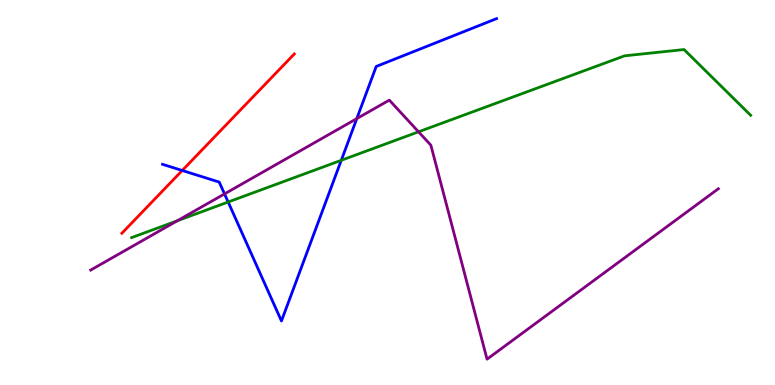[{'lines': ['blue', 'red'], 'intersections': [{'x': 2.35, 'y': 5.57}]}, {'lines': ['green', 'red'], 'intersections': []}, {'lines': ['purple', 'red'], 'intersections': []}, {'lines': ['blue', 'green'], 'intersections': [{'x': 2.94, 'y': 4.75}, {'x': 4.4, 'y': 5.84}]}, {'lines': ['blue', 'purple'], 'intersections': [{'x': 2.9, 'y': 4.96}, {'x': 4.6, 'y': 6.92}]}, {'lines': ['green', 'purple'], 'intersections': [{'x': 2.29, 'y': 4.27}, {'x': 5.4, 'y': 6.58}]}]